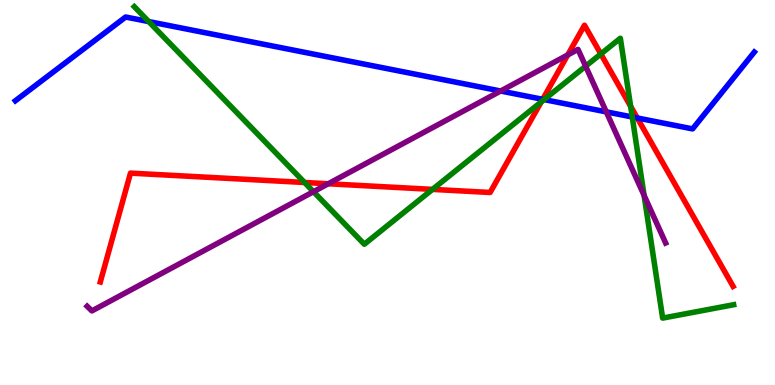[{'lines': ['blue', 'red'], 'intersections': [{'x': 7.0, 'y': 7.42}, {'x': 8.22, 'y': 6.94}]}, {'lines': ['green', 'red'], 'intersections': [{'x': 3.93, 'y': 5.26}, {'x': 5.58, 'y': 5.08}, {'x': 6.98, 'y': 7.35}, {'x': 7.75, 'y': 8.6}, {'x': 8.14, 'y': 7.24}]}, {'lines': ['purple', 'red'], 'intersections': [{'x': 4.24, 'y': 5.23}, {'x': 7.33, 'y': 8.57}]}, {'lines': ['blue', 'green'], 'intersections': [{'x': 1.92, 'y': 9.44}, {'x': 7.02, 'y': 7.41}, {'x': 8.16, 'y': 6.96}]}, {'lines': ['blue', 'purple'], 'intersections': [{'x': 6.46, 'y': 7.64}, {'x': 7.82, 'y': 7.09}]}, {'lines': ['green', 'purple'], 'intersections': [{'x': 4.04, 'y': 5.02}, {'x': 7.56, 'y': 8.28}, {'x': 8.31, 'y': 4.92}]}]